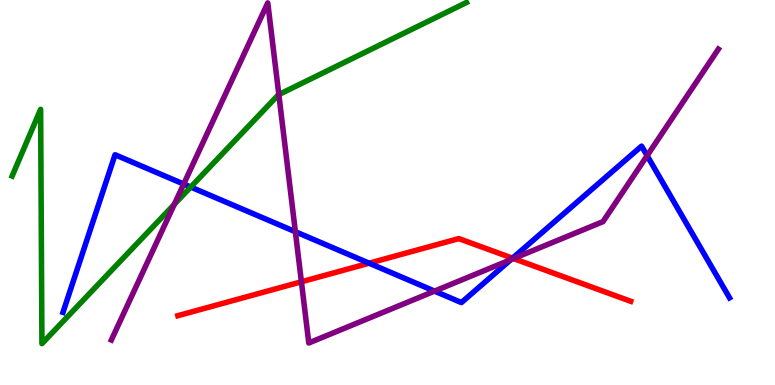[{'lines': ['blue', 'red'], 'intersections': [{'x': 4.76, 'y': 3.16}, {'x': 6.61, 'y': 3.29}]}, {'lines': ['green', 'red'], 'intersections': []}, {'lines': ['purple', 'red'], 'intersections': [{'x': 3.89, 'y': 2.68}, {'x': 6.63, 'y': 3.28}]}, {'lines': ['blue', 'green'], 'intersections': [{'x': 2.46, 'y': 5.14}]}, {'lines': ['blue', 'purple'], 'intersections': [{'x': 2.37, 'y': 5.22}, {'x': 3.81, 'y': 3.98}, {'x': 5.61, 'y': 2.44}, {'x': 6.59, 'y': 3.26}, {'x': 8.35, 'y': 5.96}]}, {'lines': ['green', 'purple'], 'intersections': [{'x': 2.25, 'y': 4.69}, {'x': 3.6, 'y': 7.54}]}]